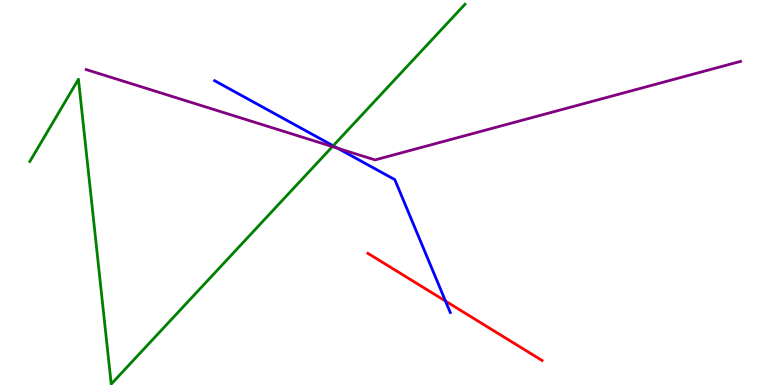[{'lines': ['blue', 'red'], 'intersections': [{'x': 5.75, 'y': 2.18}]}, {'lines': ['green', 'red'], 'intersections': []}, {'lines': ['purple', 'red'], 'intersections': []}, {'lines': ['blue', 'green'], 'intersections': [{'x': 4.3, 'y': 6.21}]}, {'lines': ['blue', 'purple'], 'intersections': [{'x': 4.36, 'y': 6.15}]}, {'lines': ['green', 'purple'], 'intersections': [{'x': 4.29, 'y': 6.19}]}]